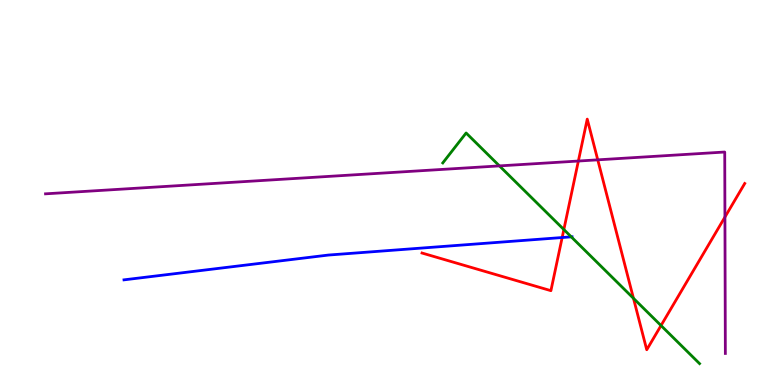[{'lines': ['blue', 'red'], 'intersections': [{'x': 7.25, 'y': 3.83}]}, {'lines': ['green', 'red'], 'intersections': [{'x': 7.28, 'y': 4.04}, {'x': 8.17, 'y': 2.25}, {'x': 8.53, 'y': 1.54}]}, {'lines': ['purple', 'red'], 'intersections': [{'x': 7.46, 'y': 5.82}, {'x': 7.71, 'y': 5.85}, {'x': 9.35, 'y': 4.36}]}, {'lines': ['blue', 'green'], 'intersections': [{'x': 7.37, 'y': 3.85}]}, {'lines': ['blue', 'purple'], 'intersections': []}, {'lines': ['green', 'purple'], 'intersections': [{'x': 6.44, 'y': 5.69}]}]